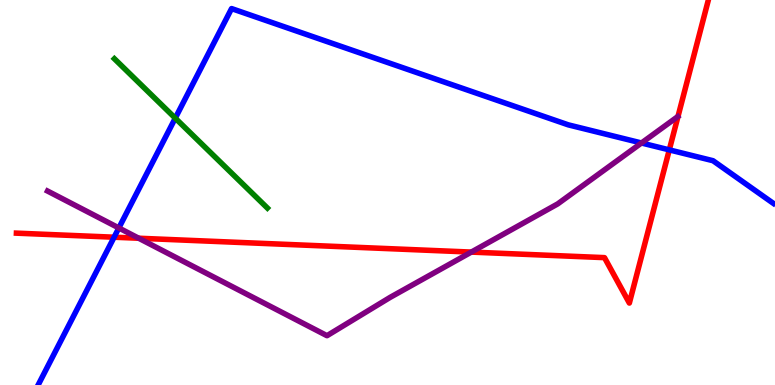[{'lines': ['blue', 'red'], 'intersections': [{'x': 1.47, 'y': 3.84}, {'x': 8.64, 'y': 6.11}]}, {'lines': ['green', 'red'], 'intersections': []}, {'lines': ['purple', 'red'], 'intersections': [{'x': 1.79, 'y': 3.81}, {'x': 6.08, 'y': 3.45}]}, {'lines': ['blue', 'green'], 'intersections': [{'x': 2.26, 'y': 6.93}]}, {'lines': ['blue', 'purple'], 'intersections': [{'x': 1.53, 'y': 4.08}, {'x': 8.28, 'y': 6.29}]}, {'lines': ['green', 'purple'], 'intersections': []}]